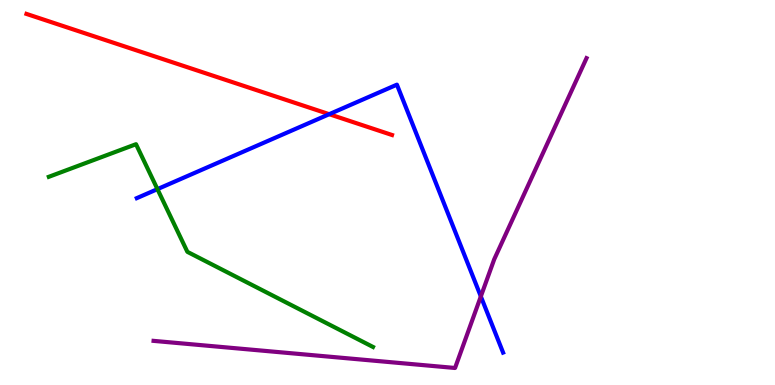[{'lines': ['blue', 'red'], 'intersections': [{'x': 4.25, 'y': 7.03}]}, {'lines': ['green', 'red'], 'intersections': []}, {'lines': ['purple', 'red'], 'intersections': []}, {'lines': ['blue', 'green'], 'intersections': [{'x': 2.03, 'y': 5.09}]}, {'lines': ['blue', 'purple'], 'intersections': [{'x': 6.2, 'y': 2.3}]}, {'lines': ['green', 'purple'], 'intersections': []}]